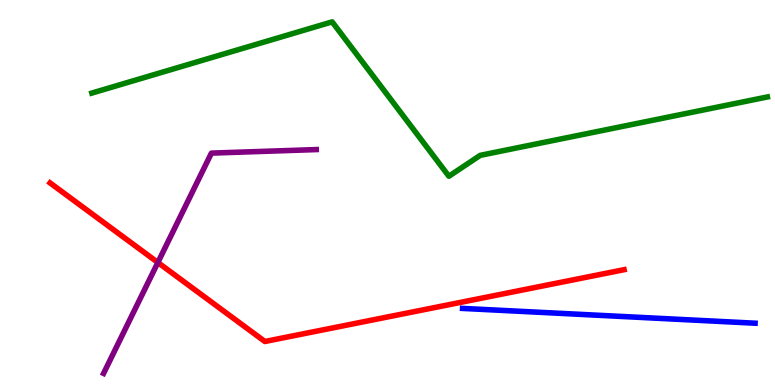[{'lines': ['blue', 'red'], 'intersections': []}, {'lines': ['green', 'red'], 'intersections': []}, {'lines': ['purple', 'red'], 'intersections': [{'x': 2.04, 'y': 3.18}]}, {'lines': ['blue', 'green'], 'intersections': []}, {'lines': ['blue', 'purple'], 'intersections': []}, {'lines': ['green', 'purple'], 'intersections': []}]